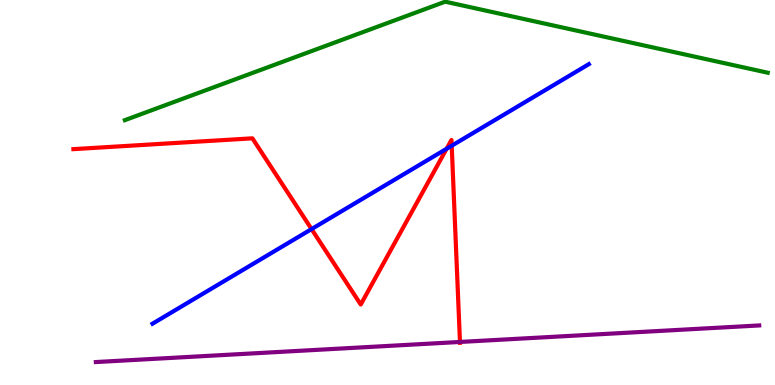[{'lines': ['blue', 'red'], 'intersections': [{'x': 4.02, 'y': 4.05}, {'x': 5.76, 'y': 6.14}, {'x': 5.83, 'y': 6.21}]}, {'lines': ['green', 'red'], 'intersections': []}, {'lines': ['purple', 'red'], 'intersections': [{'x': 5.94, 'y': 1.12}]}, {'lines': ['blue', 'green'], 'intersections': []}, {'lines': ['blue', 'purple'], 'intersections': []}, {'lines': ['green', 'purple'], 'intersections': []}]